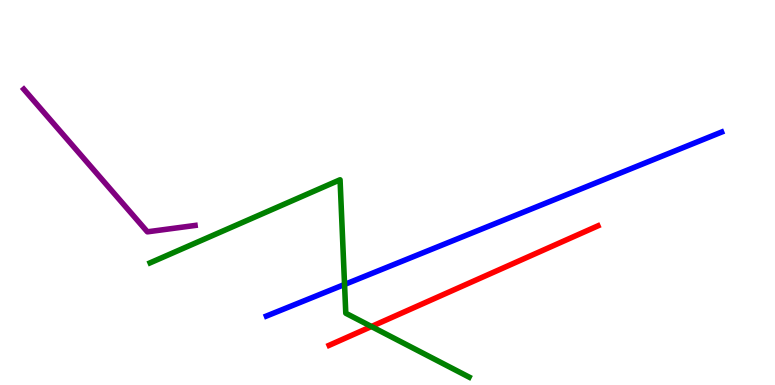[{'lines': ['blue', 'red'], 'intersections': []}, {'lines': ['green', 'red'], 'intersections': [{'x': 4.79, 'y': 1.52}]}, {'lines': ['purple', 'red'], 'intersections': []}, {'lines': ['blue', 'green'], 'intersections': [{'x': 4.45, 'y': 2.61}]}, {'lines': ['blue', 'purple'], 'intersections': []}, {'lines': ['green', 'purple'], 'intersections': []}]